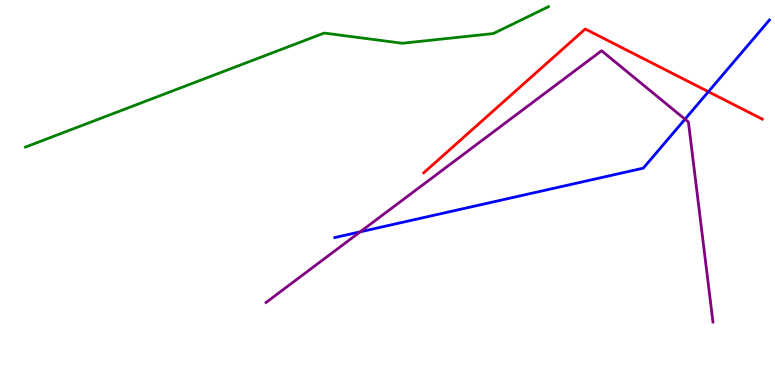[{'lines': ['blue', 'red'], 'intersections': [{'x': 9.14, 'y': 7.62}]}, {'lines': ['green', 'red'], 'intersections': []}, {'lines': ['purple', 'red'], 'intersections': []}, {'lines': ['blue', 'green'], 'intersections': []}, {'lines': ['blue', 'purple'], 'intersections': [{'x': 4.65, 'y': 3.98}, {'x': 8.84, 'y': 6.9}]}, {'lines': ['green', 'purple'], 'intersections': []}]